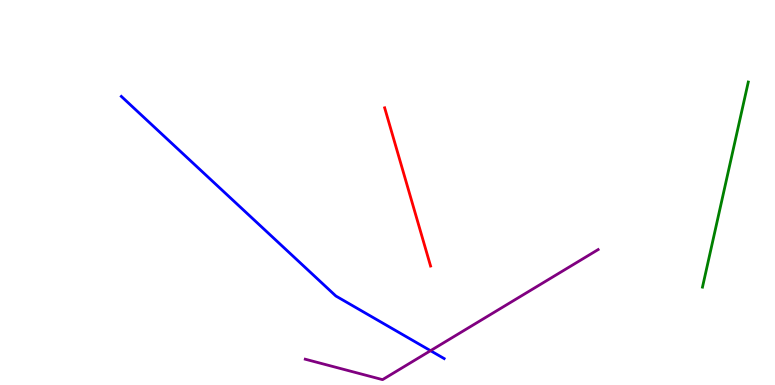[{'lines': ['blue', 'red'], 'intersections': []}, {'lines': ['green', 'red'], 'intersections': []}, {'lines': ['purple', 'red'], 'intersections': []}, {'lines': ['blue', 'green'], 'intersections': []}, {'lines': ['blue', 'purple'], 'intersections': [{'x': 5.56, 'y': 0.891}]}, {'lines': ['green', 'purple'], 'intersections': []}]